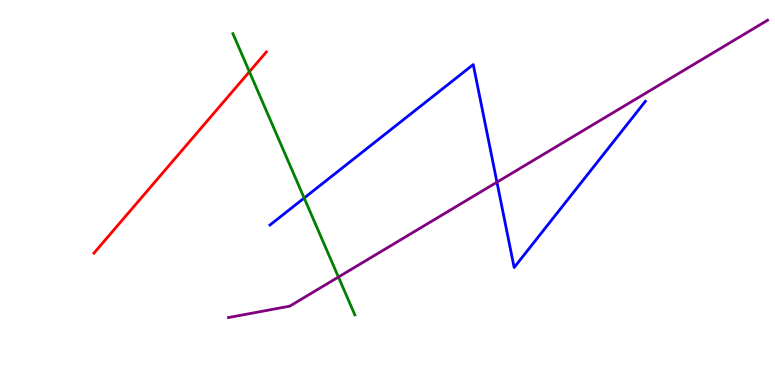[{'lines': ['blue', 'red'], 'intersections': []}, {'lines': ['green', 'red'], 'intersections': [{'x': 3.22, 'y': 8.14}]}, {'lines': ['purple', 'red'], 'intersections': []}, {'lines': ['blue', 'green'], 'intersections': [{'x': 3.92, 'y': 4.86}]}, {'lines': ['blue', 'purple'], 'intersections': [{'x': 6.41, 'y': 5.27}]}, {'lines': ['green', 'purple'], 'intersections': [{'x': 4.37, 'y': 2.8}]}]